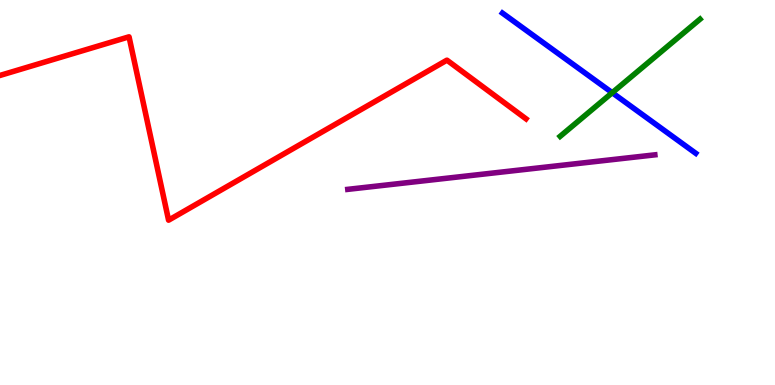[{'lines': ['blue', 'red'], 'intersections': []}, {'lines': ['green', 'red'], 'intersections': []}, {'lines': ['purple', 'red'], 'intersections': []}, {'lines': ['blue', 'green'], 'intersections': [{'x': 7.9, 'y': 7.59}]}, {'lines': ['blue', 'purple'], 'intersections': []}, {'lines': ['green', 'purple'], 'intersections': []}]